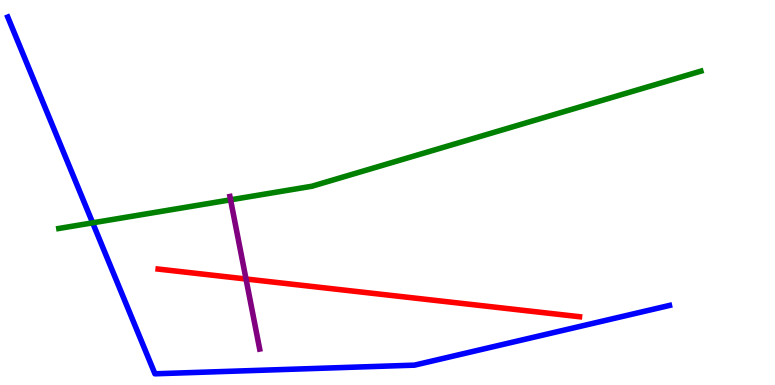[{'lines': ['blue', 'red'], 'intersections': []}, {'lines': ['green', 'red'], 'intersections': []}, {'lines': ['purple', 'red'], 'intersections': [{'x': 3.17, 'y': 2.75}]}, {'lines': ['blue', 'green'], 'intersections': [{'x': 1.2, 'y': 4.21}]}, {'lines': ['blue', 'purple'], 'intersections': []}, {'lines': ['green', 'purple'], 'intersections': [{'x': 2.98, 'y': 4.81}]}]